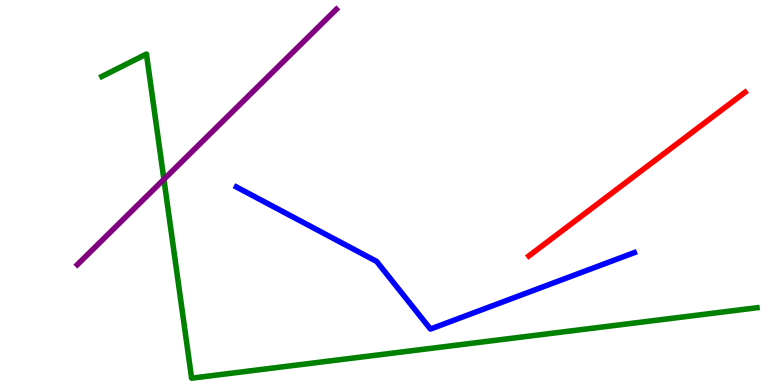[{'lines': ['blue', 'red'], 'intersections': []}, {'lines': ['green', 'red'], 'intersections': []}, {'lines': ['purple', 'red'], 'intersections': []}, {'lines': ['blue', 'green'], 'intersections': []}, {'lines': ['blue', 'purple'], 'intersections': []}, {'lines': ['green', 'purple'], 'intersections': [{'x': 2.11, 'y': 5.34}]}]